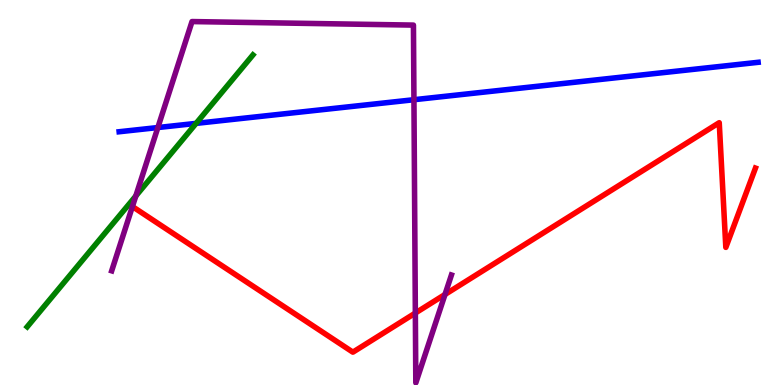[{'lines': ['blue', 'red'], 'intersections': []}, {'lines': ['green', 'red'], 'intersections': []}, {'lines': ['purple', 'red'], 'intersections': [{'x': 5.36, 'y': 1.87}, {'x': 5.74, 'y': 2.35}]}, {'lines': ['blue', 'green'], 'intersections': [{'x': 2.53, 'y': 6.8}]}, {'lines': ['blue', 'purple'], 'intersections': [{'x': 2.04, 'y': 6.69}, {'x': 5.34, 'y': 7.41}]}, {'lines': ['green', 'purple'], 'intersections': [{'x': 1.75, 'y': 4.91}]}]